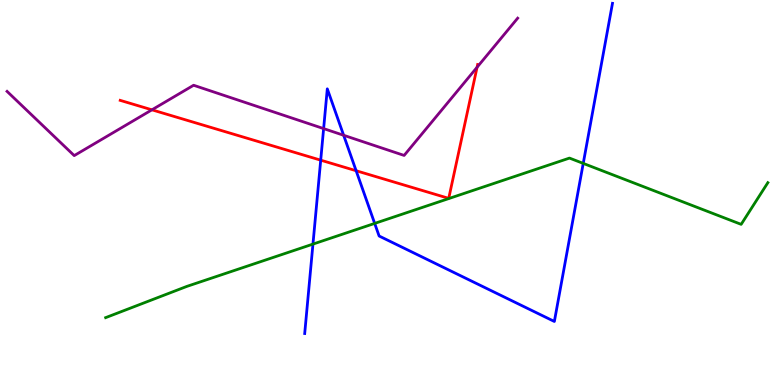[{'lines': ['blue', 'red'], 'intersections': [{'x': 4.14, 'y': 5.84}, {'x': 4.6, 'y': 5.57}]}, {'lines': ['green', 'red'], 'intersections': []}, {'lines': ['purple', 'red'], 'intersections': [{'x': 1.96, 'y': 7.15}, {'x': 6.16, 'y': 8.25}]}, {'lines': ['blue', 'green'], 'intersections': [{'x': 4.04, 'y': 3.66}, {'x': 4.83, 'y': 4.2}, {'x': 7.53, 'y': 5.76}]}, {'lines': ['blue', 'purple'], 'intersections': [{'x': 4.18, 'y': 6.66}, {'x': 4.43, 'y': 6.49}]}, {'lines': ['green', 'purple'], 'intersections': []}]